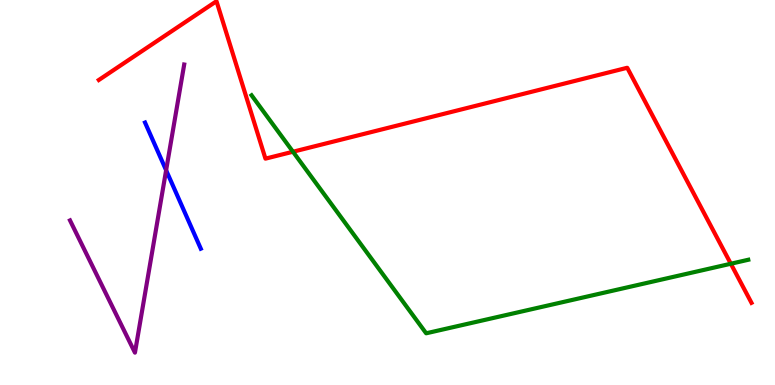[{'lines': ['blue', 'red'], 'intersections': []}, {'lines': ['green', 'red'], 'intersections': [{'x': 3.78, 'y': 6.06}, {'x': 9.43, 'y': 3.15}]}, {'lines': ['purple', 'red'], 'intersections': []}, {'lines': ['blue', 'green'], 'intersections': []}, {'lines': ['blue', 'purple'], 'intersections': [{'x': 2.14, 'y': 5.58}]}, {'lines': ['green', 'purple'], 'intersections': []}]